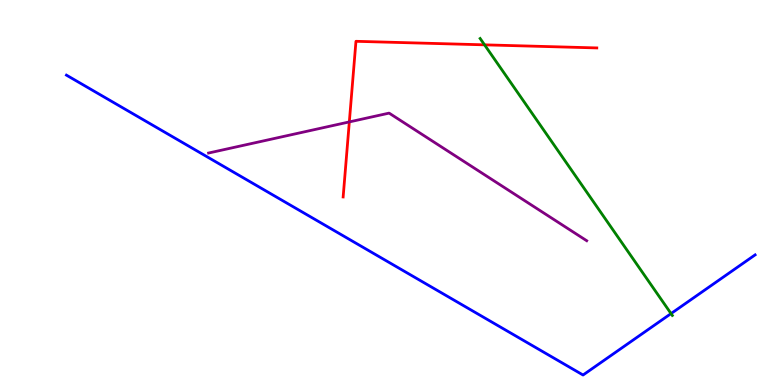[{'lines': ['blue', 'red'], 'intersections': []}, {'lines': ['green', 'red'], 'intersections': [{'x': 6.25, 'y': 8.84}]}, {'lines': ['purple', 'red'], 'intersections': [{'x': 4.51, 'y': 6.83}]}, {'lines': ['blue', 'green'], 'intersections': [{'x': 8.66, 'y': 1.86}]}, {'lines': ['blue', 'purple'], 'intersections': []}, {'lines': ['green', 'purple'], 'intersections': []}]